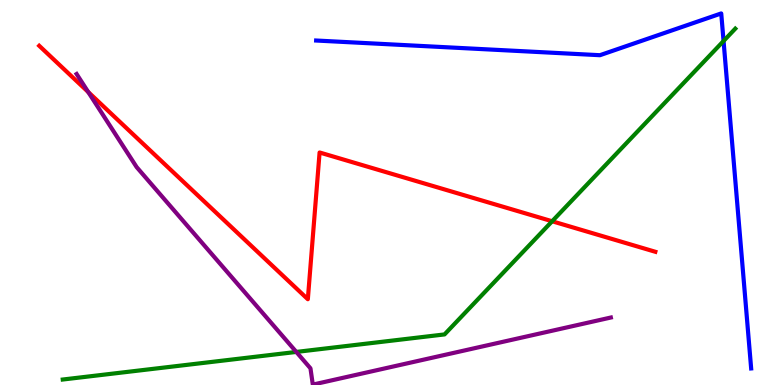[{'lines': ['blue', 'red'], 'intersections': []}, {'lines': ['green', 'red'], 'intersections': [{'x': 7.12, 'y': 4.25}]}, {'lines': ['purple', 'red'], 'intersections': [{'x': 1.14, 'y': 7.61}]}, {'lines': ['blue', 'green'], 'intersections': [{'x': 9.34, 'y': 8.93}]}, {'lines': ['blue', 'purple'], 'intersections': []}, {'lines': ['green', 'purple'], 'intersections': [{'x': 3.82, 'y': 0.859}]}]